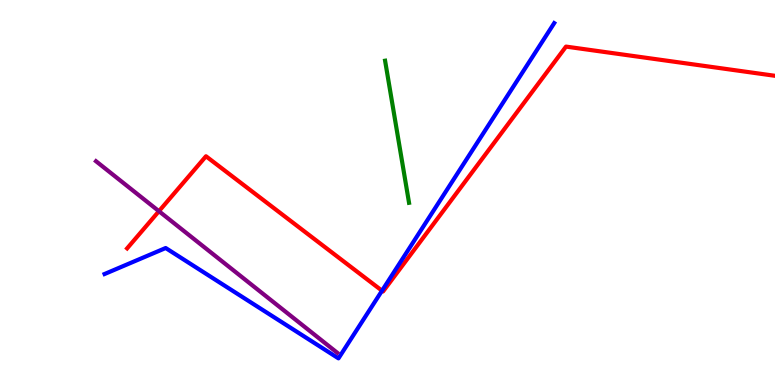[{'lines': ['blue', 'red'], 'intersections': [{'x': 4.93, 'y': 2.45}]}, {'lines': ['green', 'red'], 'intersections': []}, {'lines': ['purple', 'red'], 'intersections': [{'x': 2.05, 'y': 4.51}]}, {'lines': ['blue', 'green'], 'intersections': []}, {'lines': ['blue', 'purple'], 'intersections': []}, {'lines': ['green', 'purple'], 'intersections': []}]